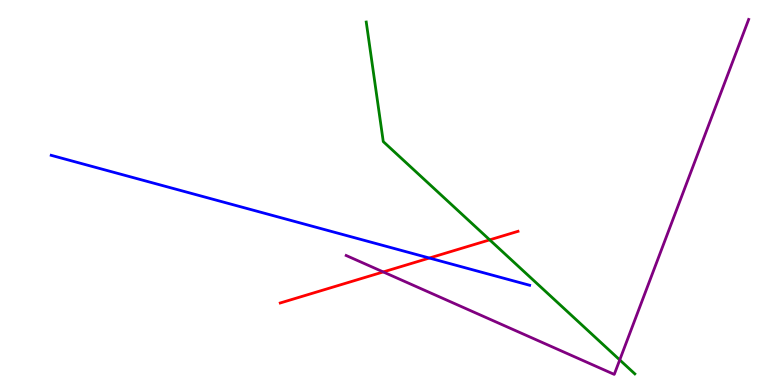[{'lines': ['blue', 'red'], 'intersections': [{'x': 5.54, 'y': 3.3}]}, {'lines': ['green', 'red'], 'intersections': [{'x': 6.32, 'y': 3.77}]}, {'lines': ['purple', 'red'], 'intersections': [{'x': 4.95, 'y': 2.94}]}, {'lines': ['blue', 'green'], 'intersections': []}, {'lines': ['blue', 'purple'], 'intersections': []}, {'lines': ['green', 'purple'], 'intersections': [{'x': 8.0, 'y': 0.651}]}]